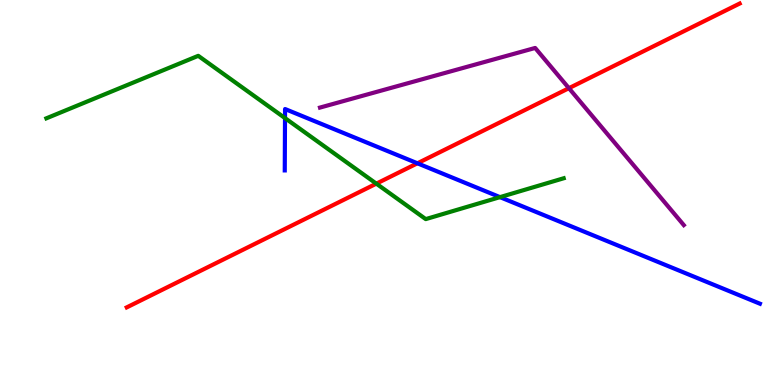[{'lines': ['blue', 'red'], 'intersections': [{'x': 5.39, 'y': 5.76}]}, {'lines': ['green', 'red'], 'intersections': [{'x': 4.86, 'y': 5.23}]}, {'lines': ['purple', 'red'], 'intersections': [{'x': 7.34, 'y': 7.71}]}, {'lines': ['blue', 'green'], 'intersections': [{'x': 3.68, 'y': 6.93}, {'x': 6.45, 'y': 4.88}]}, {'lines': ['blue', 'purple'], 'intersections': []}, {'lines': ['green', 'purple'], 'intersections': []}]